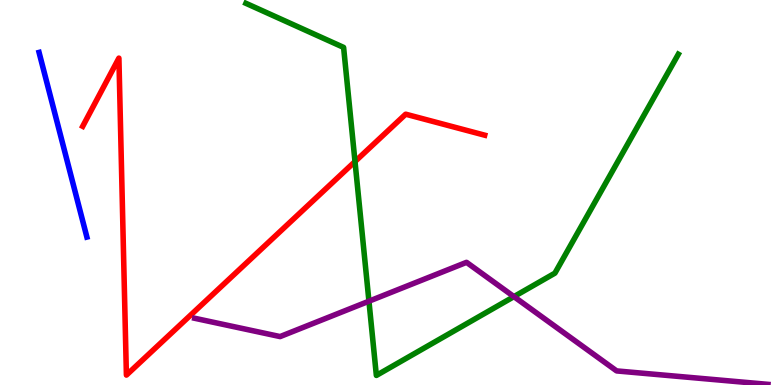[{'lines': ['blue', 'red'], 'intersections': []}, {'lines': ['green', 'red'], 'intersections': [{'x': 4.58, 'y': 5.8}]}, {'lines': ['purple', 'red'], 'intersections': []}, {'lines': ['blue', 'green'], 'intersections': []}, {'lines': ['blue', 'purple'], 'intersections': []}, {'lines': ['green', 'purple'], 'intersections': [{'x': 4.76, 'y': 2.18}, {'x': 6.63, 'y': 2.3}]}]